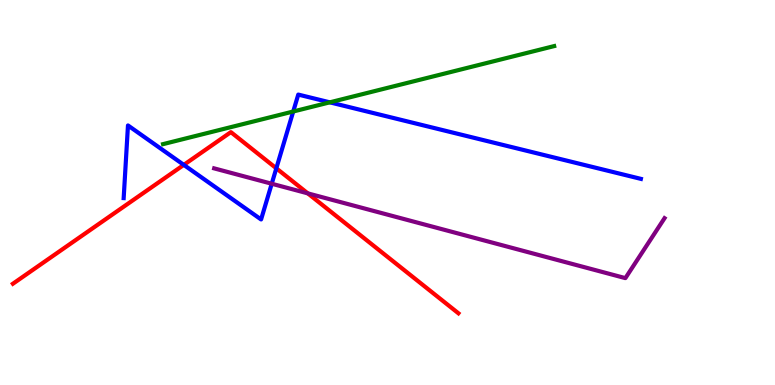[{'lines': ['blue', 'red'], 'intersections': [{'x': 2.37, 'y': 5.72}, {'x': 3.57, 'y': 5.63}]}, {'lines': ['green', 'red'], 'intersections': []}, {'lines': ['purple', 'red'], 'intersections': [{'x': 3.97, 'y': 4.98}]}, {'lines': ['blue', 'green'], 'intersections': [{'x': 3.78, 'y': 7.1}, {'x': 4.26, 'y': 7.34}]}, {'lines': ['blue', 'purple'], 'intersections': [{'x': 3.51, 'y': 5.23}]}, {'lines': ['green', 'purple'], 'intersections': []}]